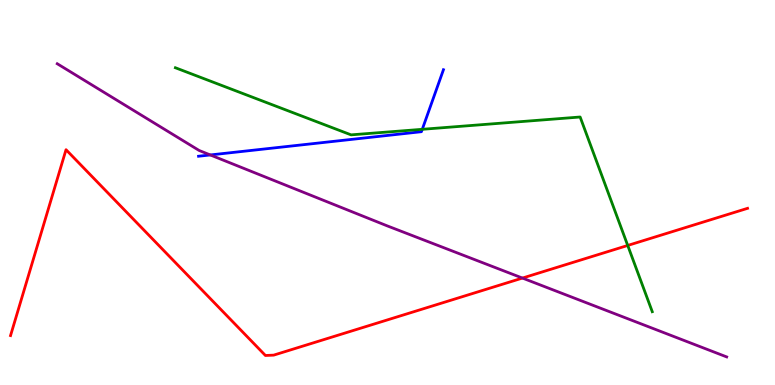[{'lines': ['blue', 'red'], 'intersections': []}, {'lines': ['green', 'red'], 'intersections': [{'x': 8.1, 'y': 3.62}]}, {'lines': ['purple', 'red'], 'intersections': [{'x': 6.74, 'y': 2.78}]}, {'lines': ['blue', 'green'], 'intersections': [{'x': 5.45, 'y': 6.64}]}, {'lines': ['blue', 'purple'], 'intersections': [{'x': 2.71, 'y': 5.98}]}, {'lines': ['green', 'purple'], 'intersections': []}]